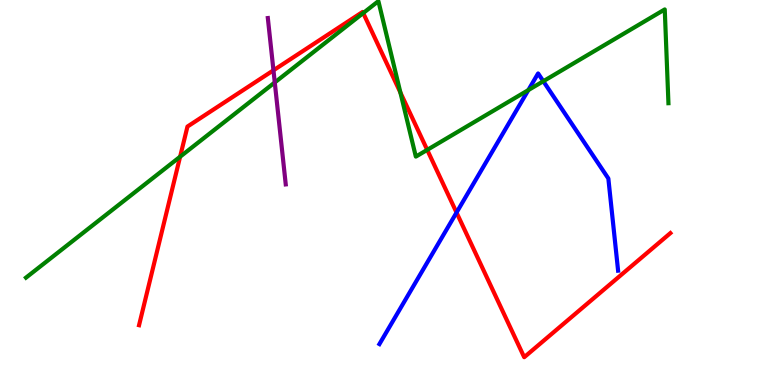[{'lines': ['blue', 'red'], 'intersections': [{'x': 5.89, 'y': 4.48}]}, {'lines': ['green', 'red'], 'intersections': [{'x': 2.32, 'y': 5.93}, {'x': 4.69, 'y': 9.66}, {'x': 5.17, 'y': 7.6}, {'x': 5.51, 'y': 6.11}]}, {'lines': ['purple', 'red'], 'intersections': [{'x': 3.53, 'y': 8.17}]}, {'lines': ['blue', 'green'], 'intersections': [{'x': 6.82, 'y': 7.66}, {'x': 7.01, 'y': 7.89}]}, {'lines': ['blue', 'purple'], 'intersections': []}, {'lines': ['green', 'purple'], 'intersections': [{'x': 3.55, 'y': 7.86}]}]